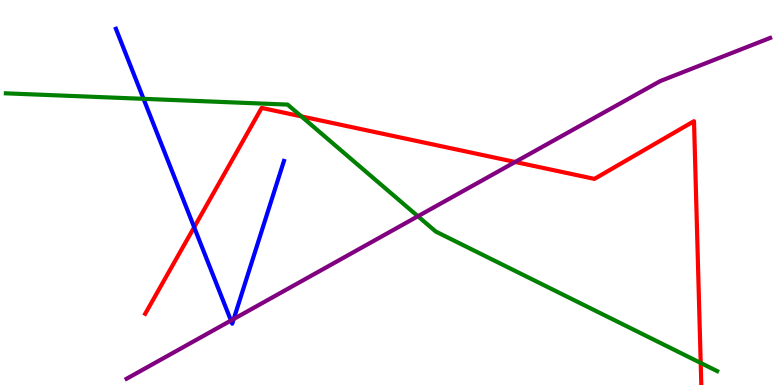[{'lines': ['blue', 'red'], 'intersections': [{'x': 2.51, 'y': 4.1}]}, {'lines': ['green', 'red'], 'intersections': [{'x': 3.89, 'y': 6.98}, {'x': 9.04, 'y': 0.573}]}, {'lines': ['purple', 'red'], 'intersections': [{'x': 6.65, 'y': 5.79}]}, {'lines': ['blue', 'green'], 'intersections': [{'x': 1.85, 'y': 7.43}]}, {'lines': ['blue', 'purple'], 'intersections': [{'x': 2.98, 'y': 1.67}, {'x': 3.02, 'y': 1.71}]}, {'lines': ['green', 'purple'], 'intersections': [{'x': 5.39, 'y': 4.38}]}]